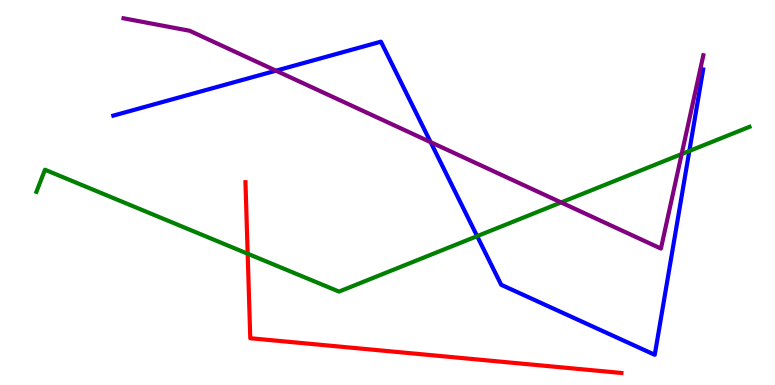[{'lines': ['blue', 'red'], 'intersections': []}, {'lines': ['green', 'red'], 'intersections': [{'x': 3.2, 'y': 3.41}]}, {'lines': ['purple', 'red'], 'intersections': []}, {'lines': ['blue', 'green'], 'intersections': [{'x': 6.16, 'y': 3.87}, {'x': 8.89, 'y': 6.08}]}, {'lines': ['blue', 'purple'], 'intersections': [{'x': 3.56, 'y': 8.16}, {'x': 5.56, 'y': 6.31}]}, {'lines': ['green', 'purple'], 'intersections': [{'x': 7.24, 'y': 4.74}, {'x': 8.8, 'y': 6.0}]}]